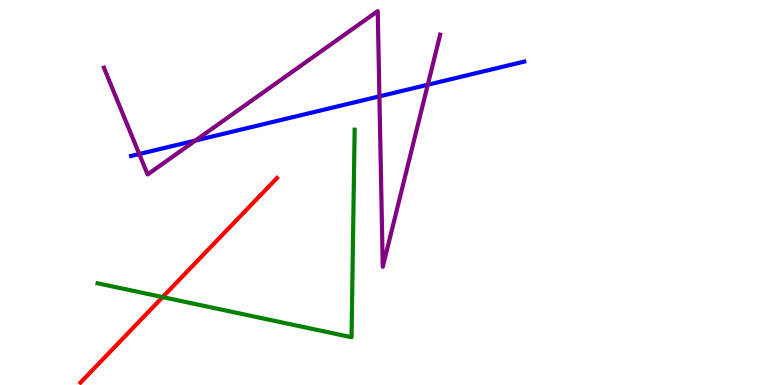[{'lines': ['blue', 'red'], 'intersections': []}, {'lines': ['green', 'red'], 'intersections': [{'x': 2.1, 'y': 2.28}]}, {'lines': ['purple', 'red'], 'intersections': []}, {'lines': ['blue', 'green'], 'intersections': []}, {'lines': ['blue', 'purple'], 'intersections': [{'x': 1.8, 'y': 6.0}, {'x': 2.52, 'y': 6.35}, {'x': 4.9, 'y': 7.5}, {'x': 5.52, 'y': 7.8}]}, {'lines': ['green', 'purple'], 'intersections': []}]